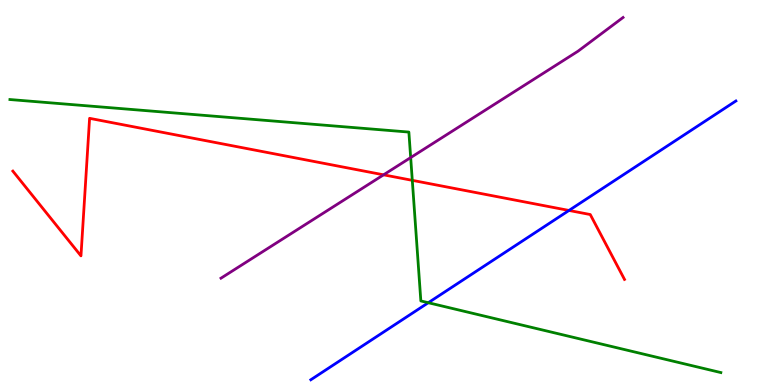[{'lines': ['blue', 'red'], 'intersections': [{'x': 7.34, 'y': 4.53}]}, {'lines': ['green', 'red'], 'intersections': [{'x': 5.32, 'y': 5.32}]}, {'lines': ['purple', 'red'], 'intersections': [{'x': 4.95, 'y': 5.46}]}, {'lines': ['blue', 'green'], 'intersections': [{'x': 5.53, 'y': 2.14}]}, {'lines': ['blue', 'purple'], 'intersections': []}, {'lines': ['green', 'purple'], 'intersections': [{'x': 5.3, 'y': 5.91}]}]